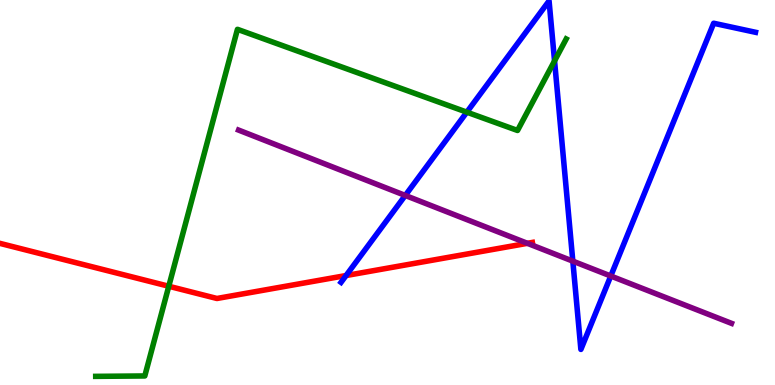[{'lines': ['blue', 'red'], 'intersections': [{'x': 4.47, 'y': 2.84}]}, {'lines': ['green', 'red'], 'intersections': [{'x': 2.18, 'y': 2.56}]}, {'lines': ['purple', 'red'], 'intersections': [{'x': 6.8, 'y': 3.68}]}, {'lines': ['blue', 'green'], 'intersections': [{'x': 6.02, 'y': 7.09}, {'x': 7.16, 'y': 8.42}]}, {'lines': ['blue', 'purple'], 'intersections': [{'x': 5.23, 'y': 4.92}, {'x': 7.39, 'y': 3.22}, {'x': 7.88, 'y': 2.83}]}, {'lines': ['green', 'purple'], 'intersections': []}]